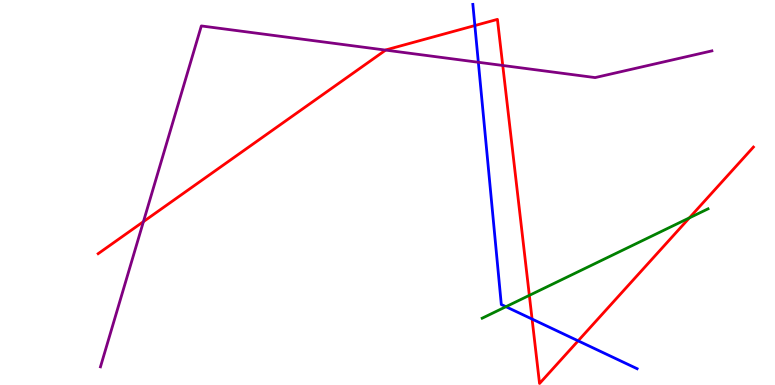[{'lines': ['blue', 'red'], 'intersections': [{'x': 6.13, 'y': 9.34}, {'x': 6.87, 'y': 1.71}, {'x': 7.46, 'y': 1.15}]}, {'lines': ['green', 'red'], 'intersections': [{'x': 6.83, 'y': 2.33}, {'x': 8.9, 'y': 4.34}]}, {'lines': ['purple', 'red'], 'intersections': [{'x': 1.85, 'y': 4.24}, {'x': 4.98, 'y': 8.7}, {'x': 6.49, 'y': 8.3}]}, {'lines': ['blue', 'green'], 'intersections': [{'x': 6.53, 'y': 2.03}]}, {'lines': ['blue', 'purple'], 'intersections': [{'x': 6.17, 'y': 8.38}]}, {'lines': ['green', 'purple'], 'intersections': []}]